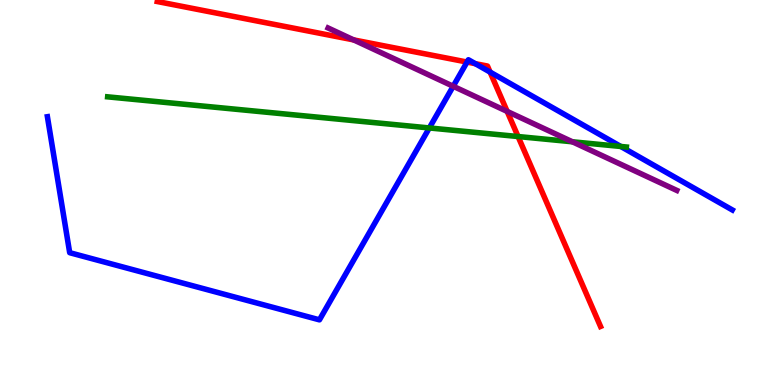[{'lines': ['blue', 'red'], 'intersections': [{'x': 6.03, 'y': 8.39}, {'x': 6.13, 'y': 8.35}, {'x': 6.32, 'y': 8.13}]}, {'lines': ['green', 'red'], 'intersections': [{'x': 6.68, 'y': 6.45}]}, {'lines': ['purple', 'red'], 'intersections': [{'x': 4.56, 'y': 8.96}, {'x': 6.54, 'y': 7.11}]}, {'lines': ['blue', 'green'], 'intersections': [{'x': 5.54, 'y': 6.68}, {'x': 8.01, 'y': 6.2}]}, {'lines': ['blue', 'purple'], 'intersections': [{'x': 5.85, 'y': 7.76}]}, {'lines': ['green', 'purple'], 'intersections': [{'x': 7.39, 'y': 6.32}]}]